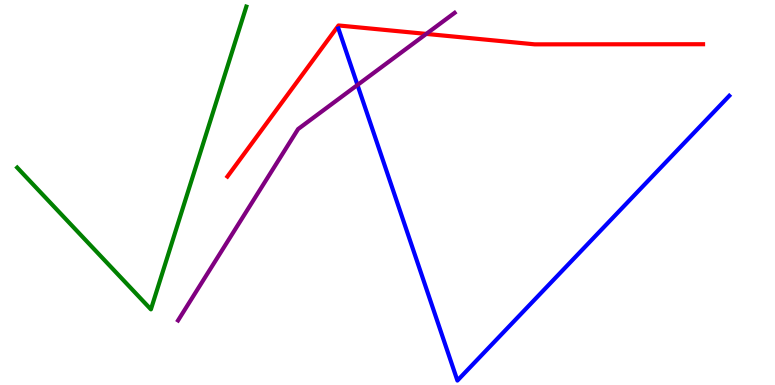[{'lines': ['blue', 'red'], 'intersections': []}, {'lines': ['green', 'red'], 'intersections': []}, {'lines': ['purple', 'red'], 'intersections': [{'x': 5.5, 'y': 9.12}]}, {'lines': ['blue', 'green'], 'intersections': []}, {'lines': ['blue', 'purple'], 'intersections': [{'x': 4.61, 'y': 7.79}]}, {'lines': ['green', 'purple'], 'intersections': []}]